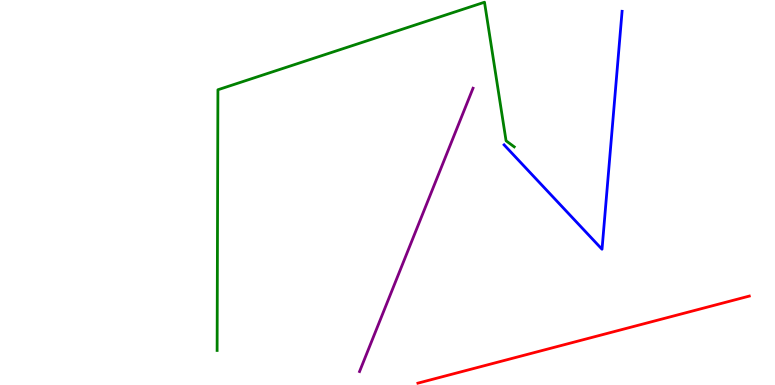[{'lines': ['blue', 'red'], 'intersections': []}, {'lines': ['green', 'red'], 'intersections': []}, {'lines': ['purple', 'red'], 'intersections': []}, {'lines': ['blue', 'green'], 'intersections': []}, {'lines': ['blue', 'purple'], 'intersections': []}, {'lines': ['green', 'purple'], 'intersections': []}]